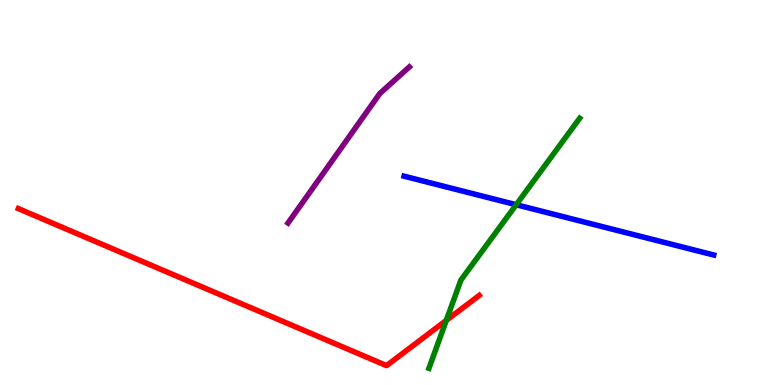[{'lines': ['blue', 'red'], 'intersections': []}, {'lines': ['green', 'red'], 'intersections': [{'x': 5.76, 'y': 1.68}]}, {'lines': ['purple', 'red'], 'intersections': []}, {'lines': ['blue', 'green'], 'intersections': [{'x': 6.66, 'y': 4.68}]}, {'lines': ['blue', 'purple'], 'intersections': []}, {'lines': ['green', 'purple'], 'intersections': []}]